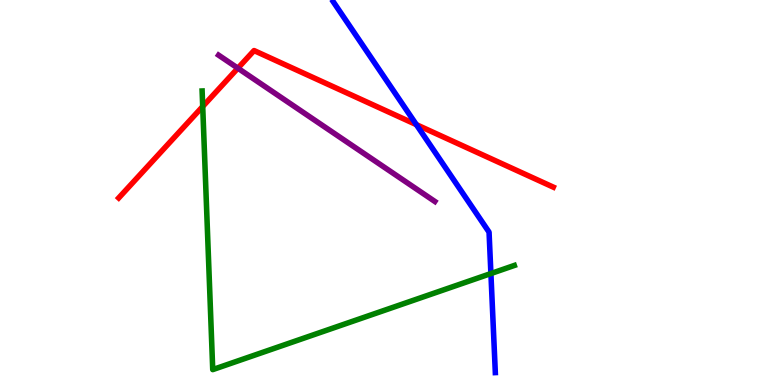[{'lines': ['blue', 'red'], 'intersections': [{'x': 5.37, 'y': 6.76}]}, {'lines': ['green', 'red'], 'intersections': [{'x': 2.62, 'y': 7.23}]}, {'lines': ['purple', 'red'], 'intersections': [{'x': 3.07, 'y': 8.23}]}, {'lines': ['blue', 'green'], 'intersections': [{'x': 6.33, 'y': 2.89}]}, {'lines': ['blue', 'purple'], 'intersections': []}, {'lines': ['green', 'purple'], 'intersections': []}]